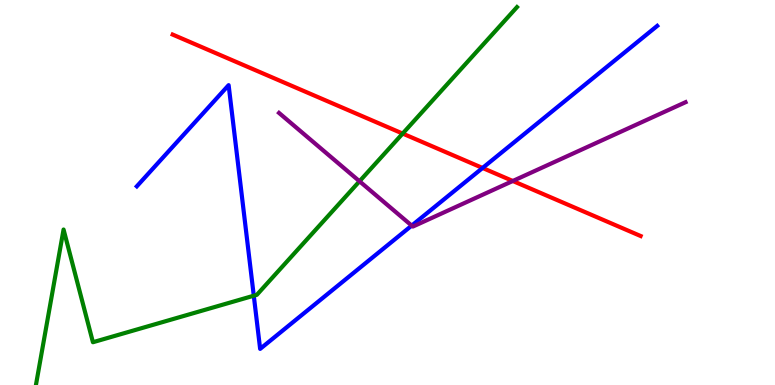[{'lines': ['blue', 'red'], 'intersections': [{'x': 6.23, 'y': 5.64}]}, {'lines': ['green', 'red'], 'intersections': [{'x': 5.2, 'y': 6.53}]}, {'lines': ['purple', 'red'], 'intersections': [{'x': 6.62, 'y': 5.3}]}, {'lines': ['blue', 'green'], 'intersections': [{'x': 3.27, 'y': 2.32}]}, {'lines': ['blue', 'purple'], 'intersections': [{'x': 5.31, 'y': 4.14}]}, {'lines': ['green', 'purple'], 'intersections': [{'x': 4.64, 'y': 5.29}]}]